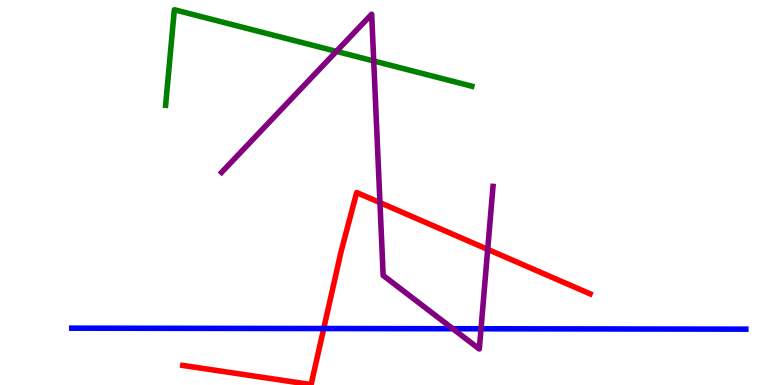[{'lines': ['blue', 'red'], 'intersections': [{'x': 4.18, 'y': 1.47}]}, {'lines': ['green', 'red'], 'intersections': []}, {'lines': ['purple', 'red'], 'intersections': [{'x': 4.9, 'y': 4.74}, {'x': 6.29, 'y': 3.52}]}, {'lines': ['blue', 'green'], 'intersections': []}, {'lines': ['blue', 'purple'], 'intersections': [{'x': 5.84, 'y': 1.46}, {'x': 6.21, 'y': 1.46}]}, {'lines': ['green', 'purple'], 'intersections': [{'x': 4.34, 'y': 8.67}, {'x': 4.82, 'y': 8.42}]}]